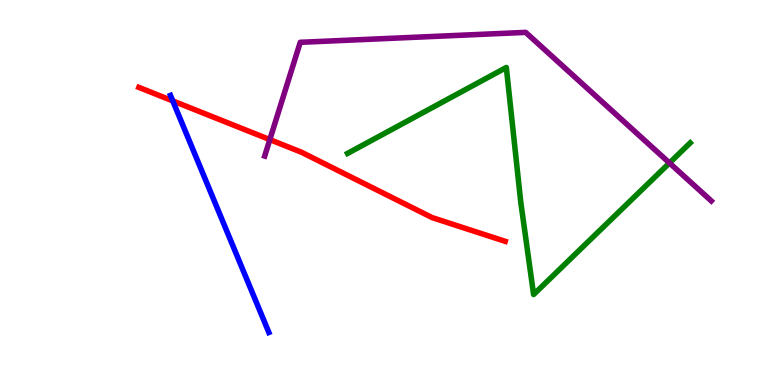[{'lines': ['blue', 'red'], 'intersections': [{'x': 2.23, 'y': 7.38}]}, {'lines': ['green', 'red'], 'intersections': []}, {'lines': ['purple', 'red'], 'intersections': [{'x': 3.48, 'y': 6.37}]}, {'lines': ['blue', 'green'], 'intersections': []}, {'lines': ['blue', 'purple'], 'intersections': []}, {'lines': ['green', 'purple'], 'intersections': [{'x': 8.64, 'y': 5.77}]}]